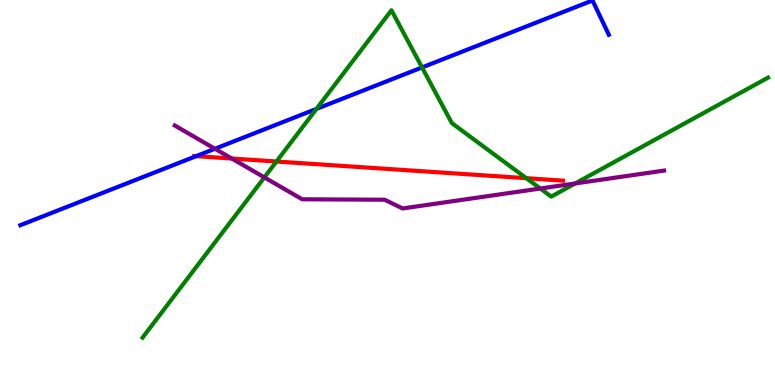[{'lines': ['blue', 'red'], 'intersections': [{'x': 2.53, 'y': 5.94}]}, {'lines': ['green', 'red'], 'intersections': [{'x': 3.57, 'y': 5.8}, {'x': 6.79, 'y': 5.37}]}, {'lines': ['purple', 'red'], 'intersections': [{'x': 2.99, 'y': 5.88}]}, {'lines': ['blue', 'green'], 'intersections': [{'x': 4.08, 'y': 7.17}, {'x': 5.45, 'y': 8.25}]}, {'lines': ['blue', 'purple'], 'intersections': [{'x': 2.77, 'y': 6.14}]}, {'lines': ['green', 'purple'], 'intersections': [{'x': 3.41, 'y': 5.39}, {'x': 6.97, 'y': 5.1}, {'x': 7.42, 'y': 5.24}]}]